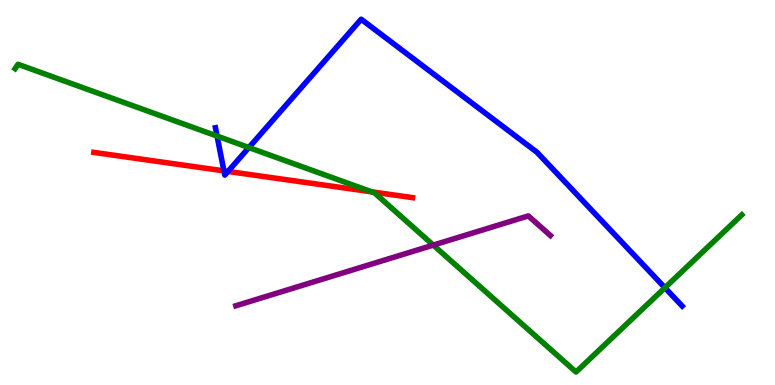[{'lines': ['blue', 'red'], 'intersections': [{'x': 2.89, 'y': 5.56}, {'x': 2.94, 'y': 5.55}]}, {'lines': ['green', 'red'], 'intersections': [{'x': 4.8, 'y': 5.02}]}, {'lines': ['purple', 'red'], 'intersections': []}, {'lines': ['blue', 'green'], 'intersections': [{'x': 2.8, 'y': 6.47}, {'x': 3.21, 'y': 6.17}, {'x': 8.58, 'y': 2.53}]}, {'lines': ['blue', 'purple'], 'intersections': []}, {'lines': ['green', 'purple'], 'intersections': [{'x': 5.59, 'y': 3.63}]}]